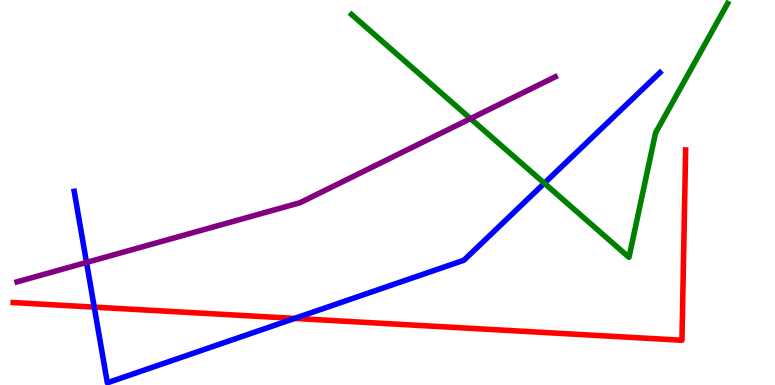[{'lines': ['blue', 'red'], 'intersections': [{'x': 1.22, 'y': 2.02}, {'x': 3.8, 'y': 1.73}]}, {'lines': ['green', 'red'], 'intersections': []}, {'lines': ['purple', 'red'], 'intersections': []}, {'lines': ['blue', 'green'], 'intersections': [{'x': 7.02, 'y': 5.24}]}, {'lines': ['blue', 'purple'], 'intersections': [{'x': 1.12, 'y': 3.18}]}, {'lines': ['green', 'purple'], 'intersections': [{'x': 6.07, 'y': 6.92}]}]